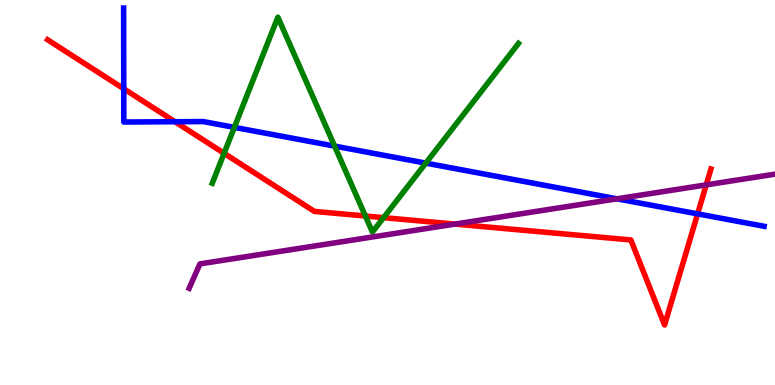[{'lines': ['blue', 'red'], 'intersections': [{'x': 1.6, 'y': 7.69}, {'x': 2.26, 'y': 6.84}, {'x': 9.0, 'y': 4.44}]}, {'lines': ['green', 'red'], 'intersections': [{'x': 2.89, 'y': 6.02}, {'x': 4.71, 'y': 4.39}, {'x': 4.95, 'y': 4.35}]}, {'lines': ['purple', 'red'], 'intersections': [{'x': 5.87, 'y': 4.18}, {'x': 9.11, 'y': 5.2}]}, {'lines': ['blue', 'green'], 'intersections': [{'x': 3.02, 'y': 6.69}, {'x': 4.32, 'y': 6.21}, {'x': 5.49, 'y': 5.76}]}, {'lines': ['blue', 'purple'], 'intersections': [{'x': 7.96, 'y': 4.84}]}, {'lines': ['green', 'purple'], 'intersections': []}]